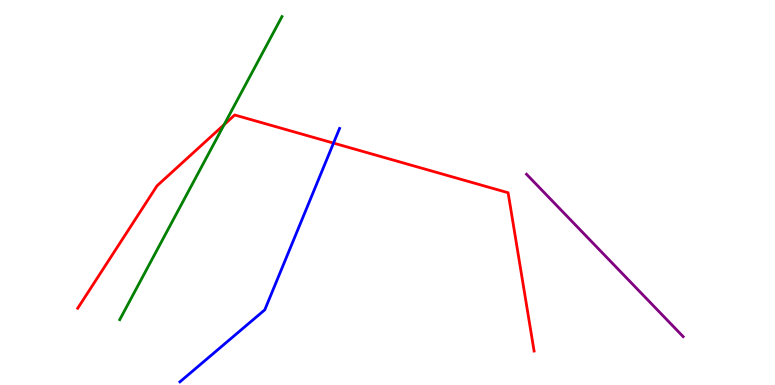[{'lines': ['blue', 'red'], 'intersections': [{'x': 4.3, 'y': 6.28}]}, {'lines': ['green', 'red'], 'intersections': [{'x': 2.89, 'y': 6.76}]}, {'lines': ['purple', 'red'], 'intersections': []}, {'lines': ['blue', 'green'], 'intersections': []}, {'lines': ['blue', 'purple'], 'intersections': []}, {'lines': ['green', 'purple'], 'intersections': []}]